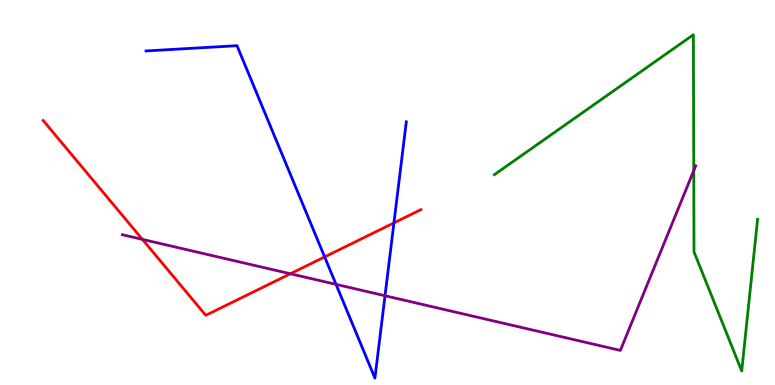[{'lines': ['blue', 'red'], 'intersections': [{'x': 4.19, 'y': 3.33}, {'x': 5.08, 'y': 4.21}]}, {'lines': ['green', 'red'], 'intersections': []}, {'lines': ['purple', 'red'], 'intersections': [{'x': 1.84, 'y': 3.78}, {'x': 3.75, 'y': 2.89}]}, {'lines': ['blue', 'green'], 'intersections': []}, {'lines': ['blue', 'purple'], 'intersections': [{'x': 4.34, 'y': 2.61}, {'x': 4.97, 'y': 2.32}]}, {'lines': ['green', 'purple'], 'intersections': [{'x': 8.95, 'y': 5.57}]}]